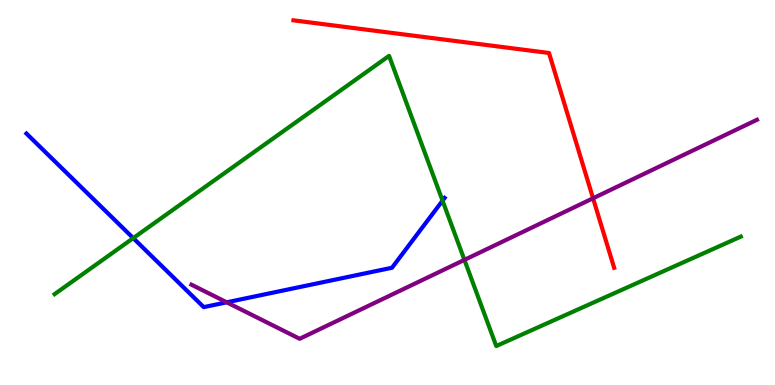[{'lines': ['blue', 'red'], 'intersections': []}, {'lines': ['green', 'red'], 'intersections': []}, {'lines': ['purple', 'red'], 'intersections': [{'x': 7.65, 'y': 4.85}]}, {'lines': ['blue', 'green'], 'intersections': [{'x': 1.72, 'y': 3.82}, {'x': 5.71, 'y': 4.79}]}, {'lines': ['blue', 'purple'], 'intersections': [{'x': 2.93, 'y': 2.15}]}, {'lines': ['green', 'purple'], 'intersections': [{'x': 5.99, 'y': 3.25}]}]